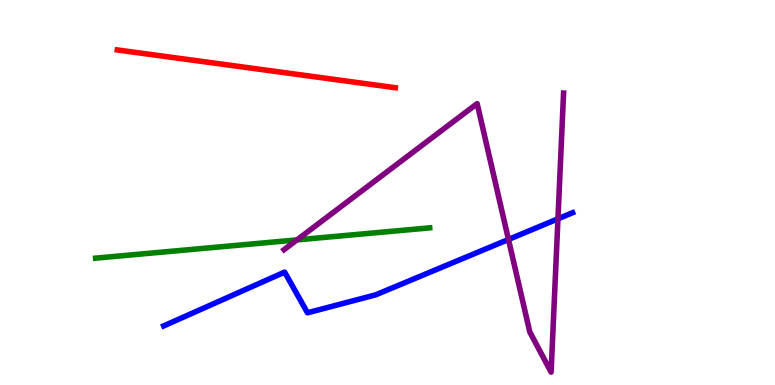[{'lines': ['blue', 'red'], 'intersections': []}, {'lines': ['green', 'red'], 'intersections': []}, {'lines': ['purple', 'red'], 'intersections': []}, {'lines': ['blue', 'green'], 'intersections': []}, {'lines': ['blue', 'purple'], 'intersections': [{'x': 6.56, 'y': 3.78}, {'x': 7.2, 'y': 4.32}]}, {'lines': ['green', 'purple'], 'intersections': [{'x': 3.83, 'y': 3.77}]}]